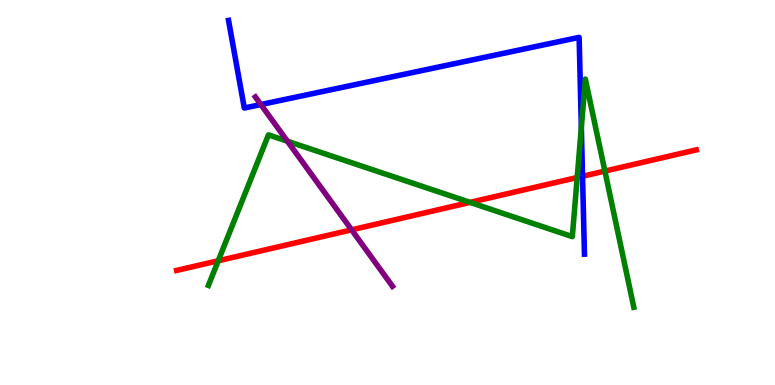[{'lines': ['blue', 'red'], 'intersections': [{'x': 7.52, 'y': 5.42}]}, {'lines': ['green', 'red'], 'intersections': [{'x': 2.82, 'y': 3.23}, {'x': 6.06, 'y': 4.74}, {'x': 7.45, 'y': 5.39}, {'x': 7.8, 'y': 5.56}]}, {'lines': ['purple', 'red'], 'intersections': [{'x': 4.54, 'y': 4.03}]}, {'lines': ['blue', 'green'], 'intersections': [{'x': 7.5, 'y': 6.69}]}, {'lines': ['blue', 'purple'], 'intersections': [{'x': 3.37, 'y': 7.28}]}, {'lines': ['green', 'purple'], 'intersections': [{'x': 3.71, 'y': 6.33}]}]